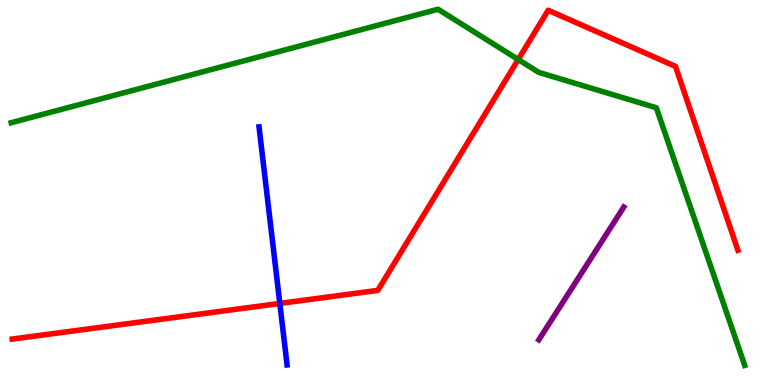[{'lines': ['blue', 'red'], 'intersections': [{'x': 3.61, 'y': 2.12}]}, {'lines': ['green', 'red'], 'intersections': [{'x': 6.69, 'y': 8.45}]}, {'lines': ['purple', 'red'], 'intersections': []}, {'lines': ['blue', 'green'], 'intersections': []}, {'lines': ['blue', 'purple'], 'intersections': []}, {'lines': ['green', 'purple'], 'intersections': []}]